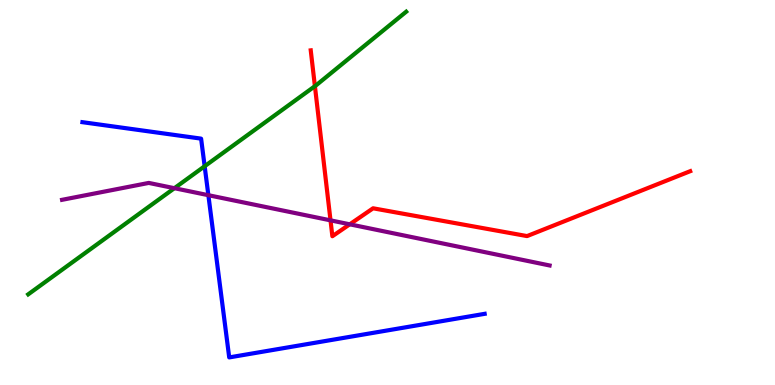[{'lines': ['blue', 'red'], 'intersections': []}, {'lines': ['green', 'red'], 'intersections': [{'x': 4.06, 'y': 7.76}]}, {'lines': ['purple', 'red'], 'intersections': [{'x': 4.26, 'y': 4.28}, {'x': 4.51, 'y': 4.17}]}, {'lines': ['blue', 'green'], 'intersections': [{'x': 2.64, 'y': 5.68}]}, {'lines': ['blue', 'purple'], 'intersections': [{'x': 2.69, 'y': 4.93}]}, {'lines': ['green', 'purple'], 'intersections': [{'x': 2.25, 'y': 5.11}]}]